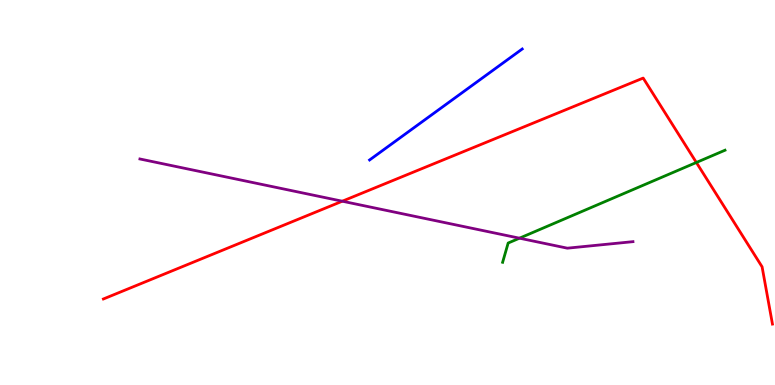[{'lines': ['blue', 'red'], 'intersections': []}, {'lines': ['green', 'red'], 'intersections': [{'x': 8.99, 'y': 5.78}]}, {'lines': ['purple', 'red'], 'intersections': [{'x': 4.42, 'y': 4.77}]}, {'lines': ['blue', 'green'], 'intersections': []}, {'lines': ['blue', 'purple'], 'intersections': []}, {'lines': ['green', 'purple'], 'intersections': [{'x': 6.7, 'y': 3.81}]}]